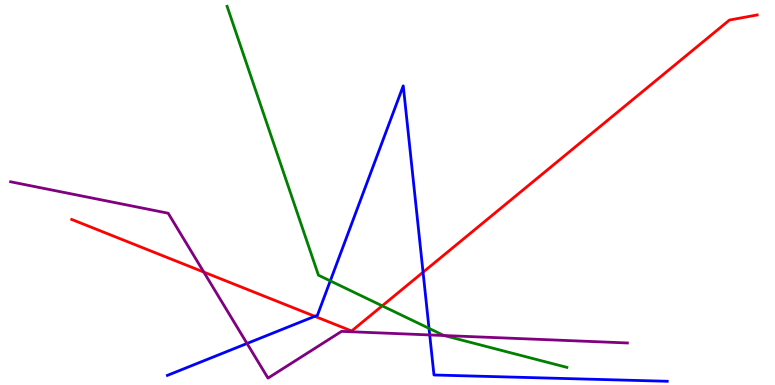[{'lines': ['blue', 'red'], 'intersections': [{'x': 4.06, 'y': 1.78}, {'x': 5.46, 'y': 2.93}]}, {'lines': ['green', 'red'], 'intersections': [{'x': 4.93, 'y': 2.06}]}, {'lines': ['purple', 'red'], 'intersections': [{'x': 2.63, 'y': 2.93}]}, {'lines': ['blue', 'green'], 'intersections': [{'x': 4.26, 'y': 2.7}, {'x': 5.54, 'y': 1.47}]}, {'lines': ['blue', 'purple'], 'intersections': [{'x': 3.19, 'y': 1.08}, {'x': 5.54, 'y': 1.3}]}, {'lines': ['green', 'purple'], 'intersections': [{'x': 5.73, 'y': 1.29}]}]